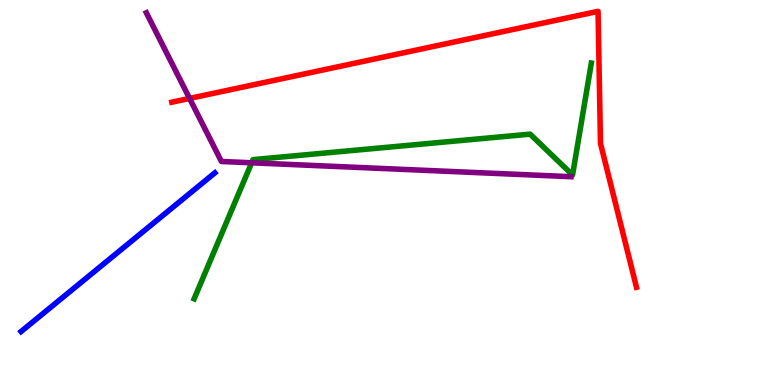[{'lines': ['blue', 'red'], 'intersections': []}, {'lines': ['green', 'red'], 'intersections': []}, {'lines': ['purple', 'red'], 'intersections': [{'x': 2.45, 'y': 7.44}]}, {'lines': ['blue', 'green'], 'intersections': []}, {'lines': ['blue', 'purple'], 'intersections': []}, {'lines': ['green', 'purple'], 'intersections': [{'x': 3.25, 'y': 5.77}]}]